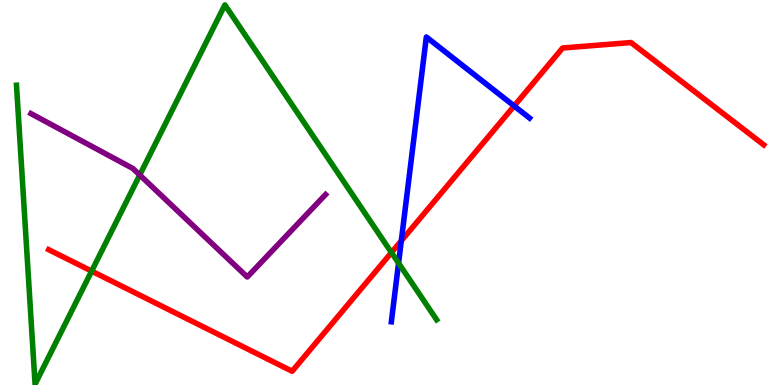[{'lines': ['blue', 'red'], 'intersections': [{'x': 5.18, 'y': 3.75}, {'x': 6.63, 'y': 7.25}]}, {'lines': ['green', 'red'], 'intersections': [{'x': 1.18, 'y': 2.96}, {'x': 5.05, 'y': 3.44}]}, {'lines': ['purple', 'red'], 'intersections': []}, {'lines': ['blue', 'green'], 'intersections': [{'x': 5.14, 'y': 3.17}]}, {'lines': ['blue', 'purple'], 'intersections': []}, {'lines': ['green', 'purple'], 'intersections': [{'x': 1.8, 'y': 5.45}]}]